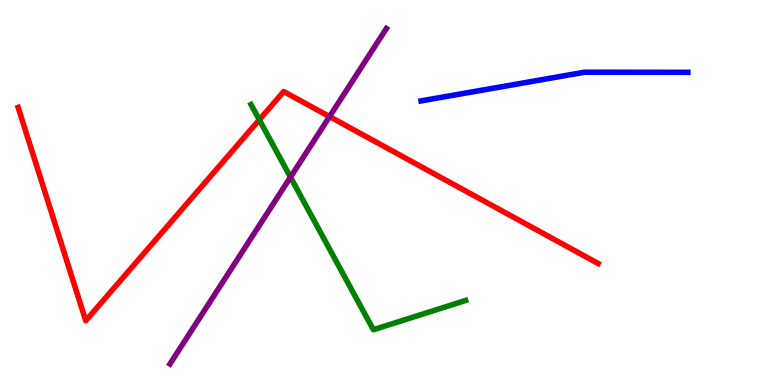[{'lines': ['blue', 'red'], 'intersections': []}, {'lines': ['green', 'red'], 'intersections': [{'x': 3.35, 'y': 6.89}]}, {'lines': ['purple', 'red'], 'intersections': [{'x': 4.25, 'y': 6.97}]}, {'lines': ['blue', 'green'], 'intersections': []}, {'lines': ['blue', 'purple'], 'intersections': []}, {'lines': ['green', 'purple'], 'intersections': [{'x': 3.75, 'y': 5.4}]}]